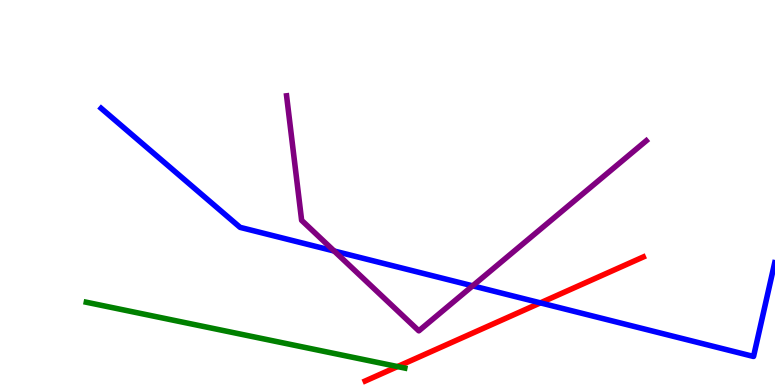[{'lines': ['blue', 'red'], 'intersections': [{'x': 6.97, 'y': 2.13}]}, {'lines': ['green', 'red'], 'intersections': [{'x': 5.13, 'y': 0.479}]}, {'lines': ['purple', 'red'], 'intersections': []}, {'lines': ['blue', 'green'], 'intersections': []}, {'lines': ['blue', 'purple'], 'intersections': [{'x': 4.31, 'y': 3.48}, {'x': 6.1, 'y': 2.58}]}, {'lines': ['green', 'purple'], 'intersections': []}]